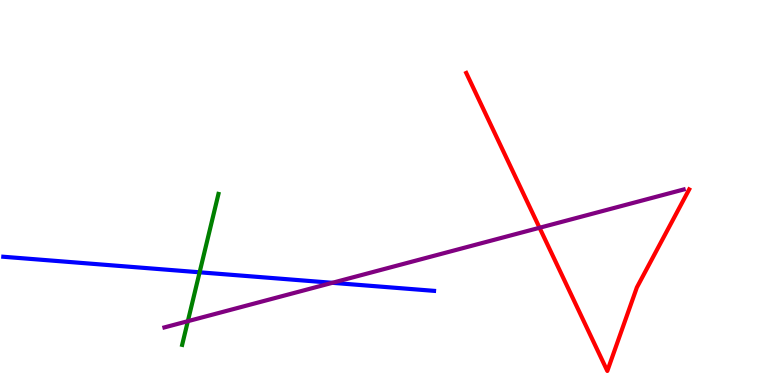[{'lines': ['blue', 'red'], 'intersections': []}, {'lines': ['green', 'red'], 'intersections': []}, {'lines': ['purple', 'red'], 'intersections': [{'x': 6.96, 'y': 4.08}]}, {'lines': ['blue', 'green'], 'intersections': [{'x': 2.58, 'y': 2.93}]}, {'lines': ['blue', 'purple'], 'intersections': [{'x': 4.29, 'y': 2.65}]}, {'lines': ['green', 'purple'], 'intersections': [{'x': 2.42, 'y': 1.66}]}]